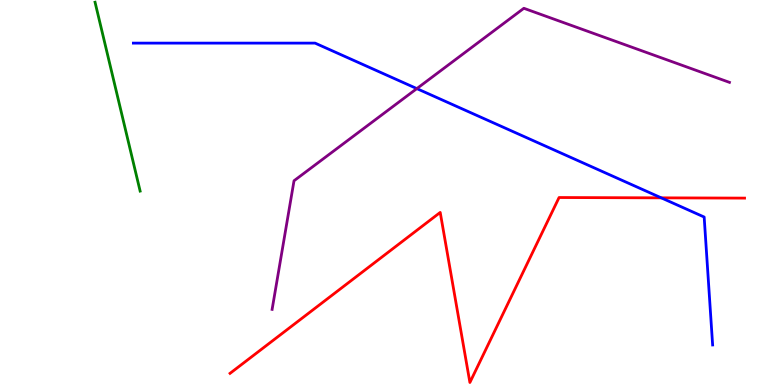[{'lines': ['blue', 'red'], 'intersections': [{'x': 8.53, 'y': 4.86}]}, {'lines': ['green', 'red'], 'intersections': []}, {'lines': ['purple', 'red'], 'intersections': []}, {'lines': ['blue', 'green'], 'intersections': []}, {'lines': ['blue', 'purple'], 'intersections': [{'x': 5.38, 'y': 7.7}]}, {'lines': ['green', 'purple'], 'intersections': []}]